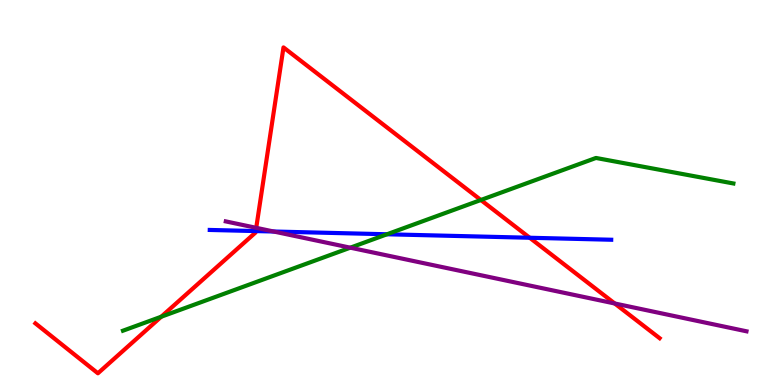[{'lines': ['blue', 'red'], 'intersections': [{'x': 3.3, 'y': 4.0}, {'x': 6.83, 'y': 3.82}]}, {'lines': ['green', 'red'], 'intersections': [{'x': 2.08, 'y': 1.77}, {'x': 6.2, 'y': 4.81}]}, {'lines': ['purple', 'red'], 'intersections': [{'x': 3.31, 'y': 4.08}, {'x': 7.93, 'y': 2.12}]}, {'lines': ['blue', 'green'], 'intersections': [{'x': 4.99, 'y': 3.91}]}, {'lines': ['blue', 'purple'], 'intersections': [{'x': 3.53, 'y': 3.99}]}, {'lines': ['green', 'purple'], 'intersections': [{'x': 4.52, 'y': 3.57}]}]